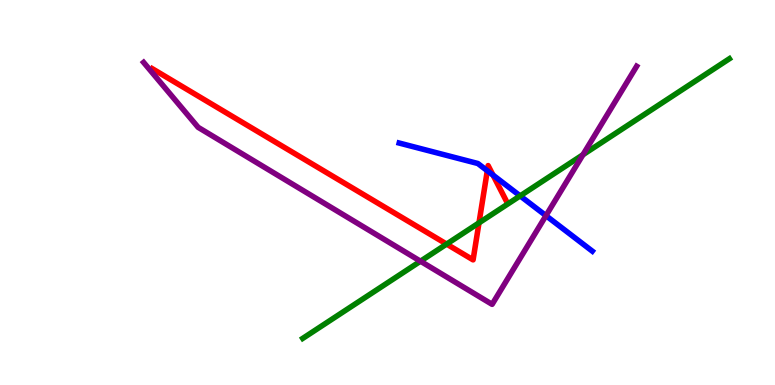[{'lines': ['blue', 'red'], 'intersections': [{'x': 6.29, 'y': 5.57}, {'x': 6.36, 'y': 5.45}]}, {'lines': ['green', 'red'], 'intersections': [{'x': 5.76, 'y': 3.66}, {'x': 6.18, 'y': 4.21}]}, {'lines': ['purple', 'red'], 'intersections': []}, {'lines': ['blue', 'green'], 'intersections': [{'x': 6.71, 'y': 4.91}]}, {'lines': ['blue', 'purple'], 'intersections': [{'x': 7.04, 'y': 4.4}]}, {'lines': ['green', 'purple'], 'intersections': [{'x': 5.43, 'y': 3.22}, {'x': 7.52, 'y': 5.98}]}]